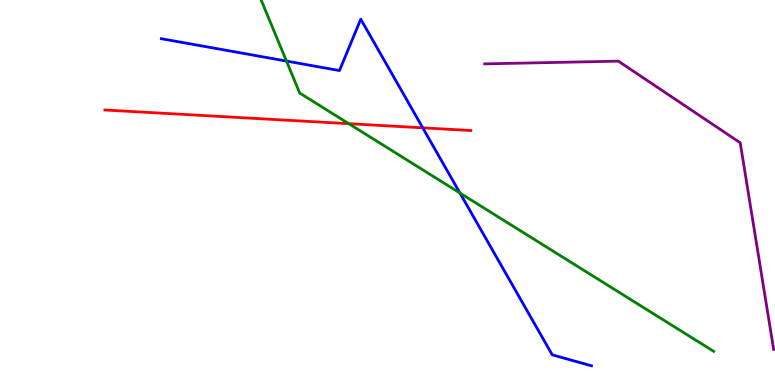[{'lines': ['blue', 'red'], 'intersections': [{'x': 5.45, 'y': 6.68}]}, {'lines': ['green', 'red'], 'intersections': [{'x': 4.5, 'y': 6.79}]}, {'lines': ['purple', 'red'], 'intersections': []}, {'lines': ['blue', 'green'], 'intersections': [{'x': 3.7, 'y': 8.41}, {'x': 5.93, 'y': 4.99}]}, {'lines': ['blue', 'purple'], 'intersections': []}, {'lines': ['green', 'purple'], 'intersections': []}]